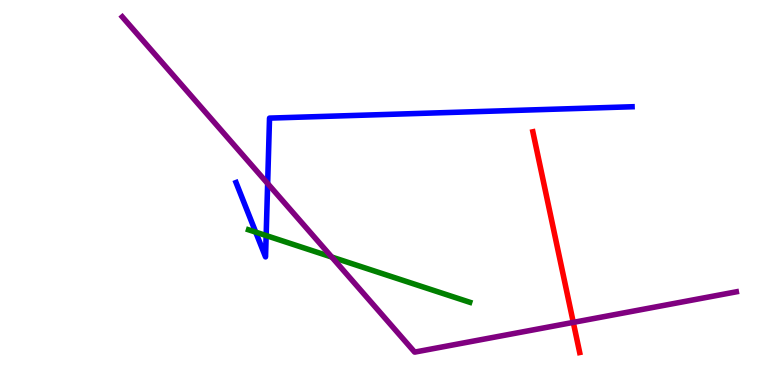[{'lines': ['blue', 'red'], 'intersections': []}, {'lines': ['green', 'red'], 'intersections': []}, {'lines': ['purple', 'red'], 'intersections': [{'x': 7.4, 'y': 1.63}]}, {'lines': ['blue', 'green'], 'intersections': [{'x': 3.3, 'y': 3.97}, {'x': 3.43, 'y': 3.88}]}, {'lines': ['blue', 'purple'], 'intersections': [{'x': 3.45, 'y': 5.23}]}, {'lines': ['green', 'purple'], 'intersections': [{'x': 4.28, 'y': 3.32}]}]